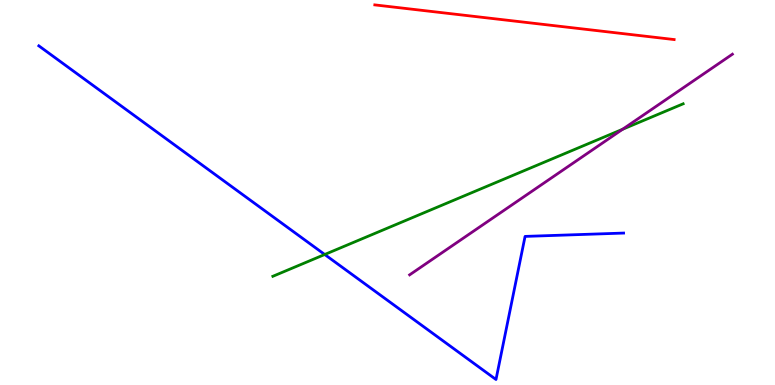[{'lines': ['blue', 'red'], 'intersections': []}, {'lines': ['green', 'red'], 'intersections': []}, {'lines': ['purple', 'red'], 'intersections': []}, {'lines': ['blue', 'green'], 'intersections': [{'x': 4.19, 'y': 3.39}]}, {'lines': ['blue', 'purple'], 'intersections': []}, {'lines': ['green', 'purple'], 'intersections': [{'x': 8.03, 'y': 6.64}]}]